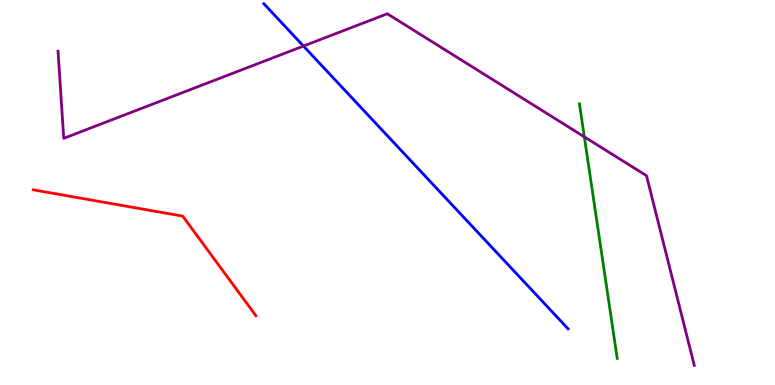[{'lines': ['blue', 'red'], 'intersections': []}, {'lines': ['green', 'red'], 'intersections': []}, {'lines': ['purple', 'red'], 'intersections': []}, {'lines': ['blue', 'green'], 'intersections': []}, {'lines': ['blue', 'purple'], 'intersections': [{'x': 3.92, 'y': 8.8}]}, {'lines': ['green', 'purple'], 'intersections': [{'x': 7.54, 'y': 6.45}]}]